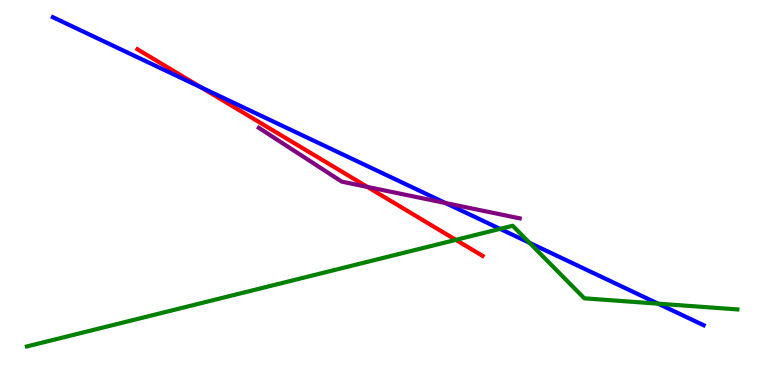[{'lines': ['blue', 'red'], 'intersections': [{'x': 2.59, 'y': 7.73}]}, {'lines': ['green', 'red'], 'intersections': [{'x': 5.88, 'y': 3.77}]}, {'lines': ['purple', 'red'], 'intersections': [{'x': 4.74, 'y': 5.14}]}, {'lines': ['blue', 'green'], 'intersections': [{'x': 6.45, 'y': 4.06}, {'x': 6.83, 'y': 3.69}, {'x': 8.49, 'y': 2.11}]}, {'lines': ['blue', 'purple'], 'intersections': [{'x': 5.75, 'y': 4.73}]}, {'lines': ['green', 'purple'], 'intersections': []}]